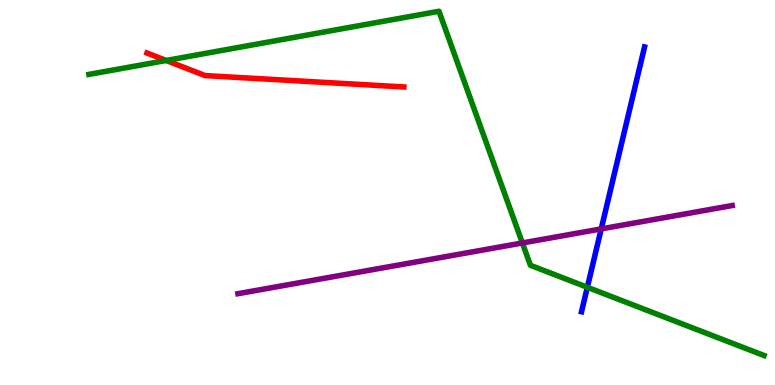[{'lines': ['blue', 'red'], 'intersections': []}, {'lines': ['green', 'red'], 'intersections': [{'x': 2.14, 'y': 8.43}]}, {'lines': ['purple', 'red'], 'intersections': []}, {'lines': ['blue', 'green'], 'intersections': [{'x': 7.58, 'y': 2.54}]}, {'lines': ['blue', 'purple'], 'intersections': [{'x': 7.76, 'y': 4.05}]}, {'lines': ['green', 'purple'], 'intersections': [{'x': 6.74, 'y': 3.69}]}]